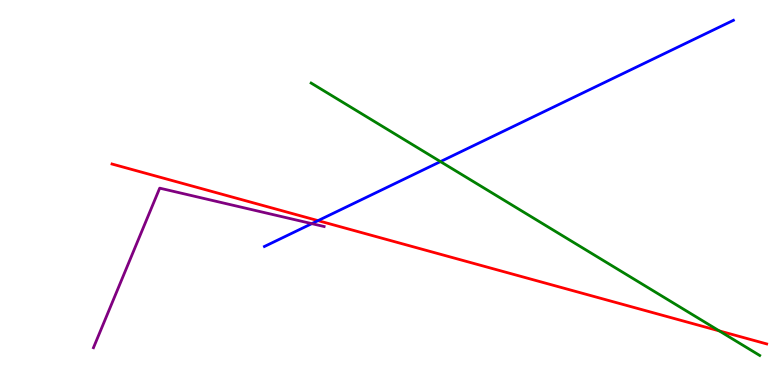[{'lines': ['blue', 'red'], 'intersections': [{'x': 4.1, 'y': 4.27}]}, {'lines': ['green', 'red'], 'intersections': [{'x': 9.28, 'y': 1.41}]}, {'lines': ['purple', 'red'], 'intersections': []}, {'lines': ['blue', 'green'], 'intersections': [{'x': 5.68, 'y': 5.8}]}, {'lines': ['blue', 'purple'], 'intersections': [{'x': 4.02, 'y': 4.19}]}, {'lines': ['green', 'purple'], 'intersections': []}]